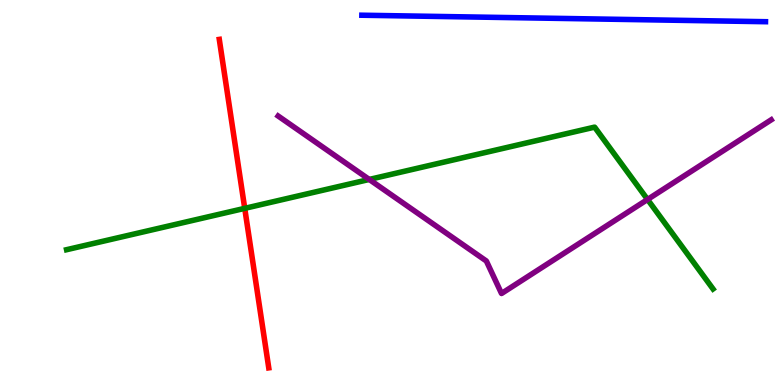[{'lines': ['blue', 'red'], 'intersections': []}, {'lines': ['green', 'red'], 'intersections': [{'x': 3.16, 'y': 4.59}]}, {'lines': ['purple', 'red'], 'intersections': []}, {'lines': ['blue', 'green'], 'intersections': []}, {'lines': ['blue', 'purple'], 'intersections': []}, {'lines': ['green', 'purple'], 'intersections': [{'x': 4.76, 'y': 5.34}, {'x': 8.36, 'y': 4.82}]}]